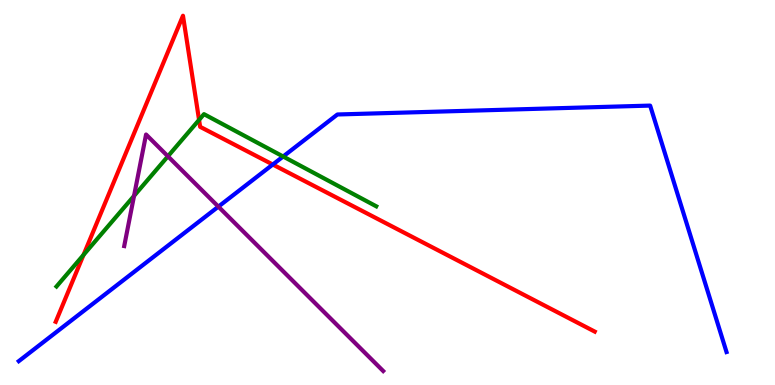[{'lines': ['blue', 'red'], 'intersections': [{'x': 3.52, 'y': 5.73}]}, {'lines': ['green', 'red'], 'intersections': [{'x': 1.08, 'y': 3.38}, {'x': 2.57, 'y': 6.89}]}, {'lines': ['purple', 'red'], 'intersections': []}, {'lines': ['blue', 'green'], 'intersections': [{'x': 3.65, 'y': 5.94}]}, {'lines': ['blue', 'purple'], 'intersections': [{'x': 2.82, 'y': 4.63}]}, {'lines': ['green', 'purple'], 'intersections': [{'x': 1.73, 'y': 4.91}, {'x': 2.17, 'y': 5.94}]}]